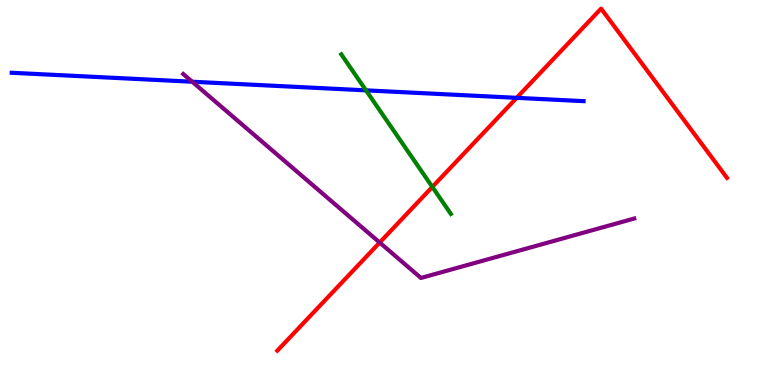[{'lines': ['blue', 'red'], 'intersections': [{'x': 6.67, 'y': 7.46}]}, {'lines': ['green', 'red'], 'intersections': [{'x': 5.58, 'y': 5.14}]}, {'lines': ['purple', 'red'], 'intersections': [{'x': 4.9, 'y': 3.7}]}, {'lines': ['blue', 'green'], 'intersections': [{'x': 4.72, 'y': 7.65}]}, {'lines': ['blue', 'purple'], 'intersections': [{'x': 2.48, 'y': 7.88}]}, {'lines': ['green', 'purple'], 'intersections': []}]